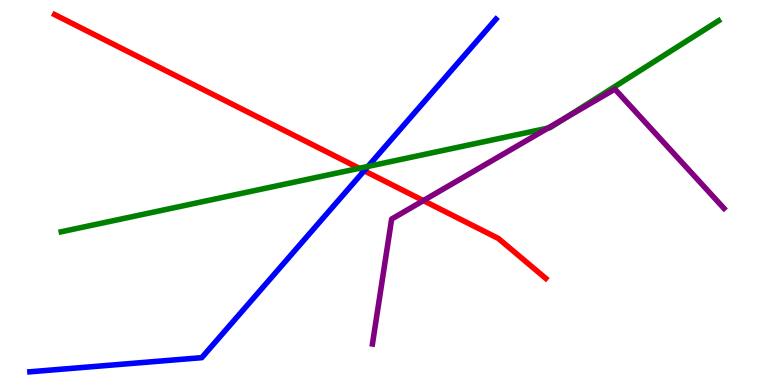[{'lines': ['blue', 'red'], 'intersections': [{'x': 4.7, 'y': 5.56}]}, {'lines': ['green', 'red'], 'intersections': [{'x': 4.64, 'y': 5.63}]}, {'lines': ['purple', 'red'], 'intersections': [{'x': 5.46, 'y': 4.79}]}, {'lines': ['blue', 'green'], 'intersections': [{'x': 4.75, 'y': 5.68}]}, {'lines': ['blue', 'purple'], 'intersections': []}, {'lines': ['green', 'purple'], 'intersections': [{'x': 7.07, 'y': 6.67}, {'x': 7.29, 'y': 6.92}]}]